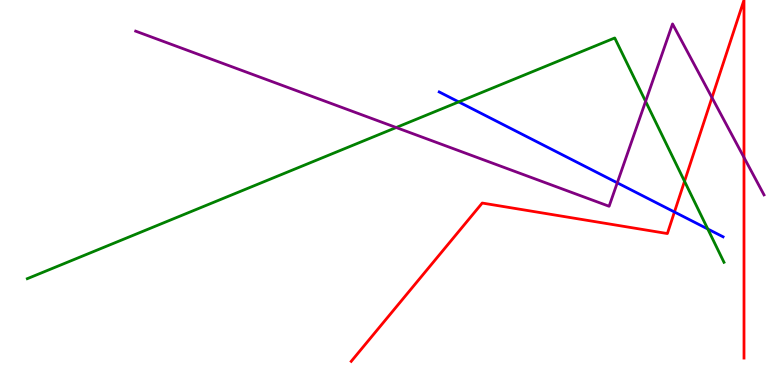[{'lines': ['blue', 'red'], 'intersections': [{'x': 8.7, 'y': 4.49}]}, {'lines': ['green', 'red'], 'intersections': [{'x': 8.83, 'y': 5.29}]}, {'lines': ['purple', 'red'], 'intersections': [{'x': 9.19, 'y': 7.46}, {'x': 9.6, 'y': 5.91}]}, {'lines': ['blue', 'green'], 'intersections': [{'x': 5.92, 'y': 7.35}, {'x': 9.13, 'y': 4.05}]}, {'lines': ['blue', 'purple'], 'intersections': [{'x': 7.96, 'y': 5.25}]}, {'lines': ['green', 'purple'], 'intersections': [{'x': 5.11, 'y': 6.69}, {'x': 8.33, 'y': 7.37}]}]